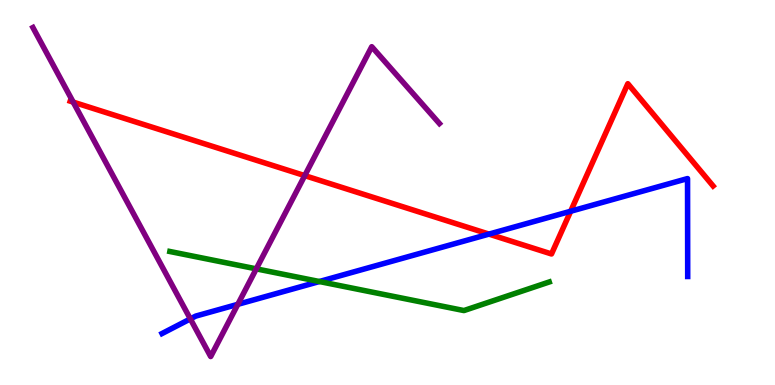[{'lines': ['blue', 'red'], 'intersections': [{'x': 6.31, 'y': 3.92}, {'x': 7.36, 'y': 4.51}]}, {'lines': ['green', 'red'], 'intersections': []}, {'lines': ['purple', 'red'], 'intersections': [{'x': 0.945, 'y': 7.35}, {'x': 3.93, 'y': 5.44}]}, {'lines': ['blue', 'green'], 'intersections': [{'x': 4.12, 'y': 2.69}]}, {'lines': ['blue', 'purple'], 'intersections': [{'x': 2.46, 'y': 1.72}, {'x': 3.07, 'y': 2.1}]}, {'lines': ['green', 'purple'], 'intersections': [{'x': 3.31, 'y': 3.02}]}]